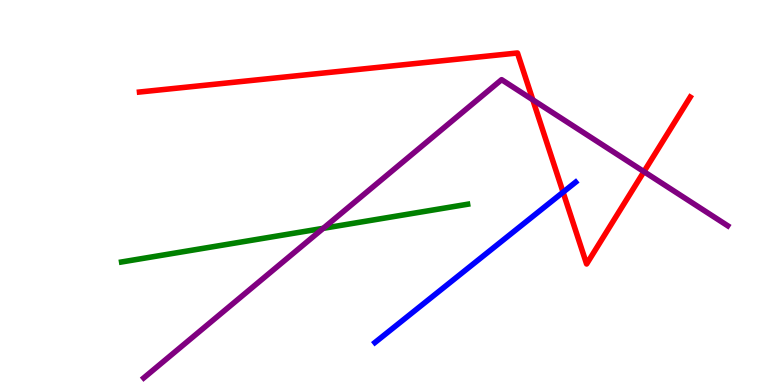[{'lines': ['blue', 'red'], 'intersections': [{'x': 7.27, 'y': 5.01}]}, {'lines': ['green', 'red'], 'intersections': []}, {'lines': ['purple', 'red'], 'intersections': [{'x': 6.88, 'y': 7.41}, {'x': 8.31, 'y': 5.54}]}, {'lines': ['blue', 'green'], 'intersections': []}, {'lines': ['blue', 'purple'], 'intersections': []}, {'lines': ['green', 'purple'], 'intersections': [{'x': 4.17, 'y': 4.07}]}]